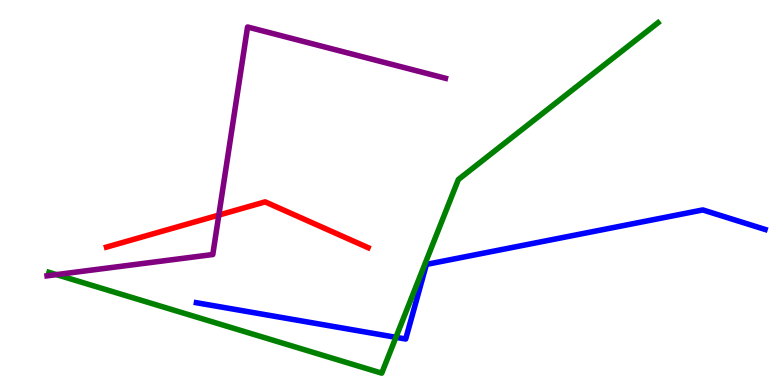[{'lines': ['blue', 'red'], 'intersections': []}, {'lines': ['green', 'red'], 'intersections': []}, {'lines': ['purple', 'red'], 'intersections': [{'x': 2.82, 'y': 4.41}]}, {'lines': ['blue', 'green'], 'intersections': [{'x': 5.11, 'y': 1.24}]}, {'lines': ['blue', 'purple'], 'intersections': []}, {'lines': ['green', 'purple'], 'intersections': [{'x': 0.729, 'y': 2.87}]}]